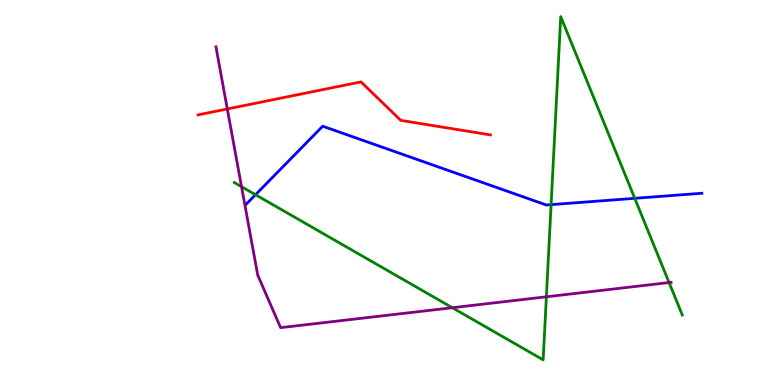[{'lines': ['blue', 'red'], 'intersections': []}, {'lines': ['green', 'red'], 'intersections': []}, {'lines': ['purple', 'red'], 'intersections': [{'x': 2.93, 'y': 7.17}]}, {'lines': ['blue', 'green'], 'intersections': [{'x': 3.3, 'y': 4.94}, {'x': 7.11, 'y': 4.68}, {'x': 8.19, 'y': 4.85}]}, {'lines': ['blue', 'purple'], 'intersections': []}, {'lines': ['green', 'purple'], 'intersections': [{'x': 3.12, 'y': 5.15}, {'x': 5.84, 'y': 2.01}, {'x': 7.05, 'y': 2.29}, {'x': 8.63, 'y': 2.66}]}]